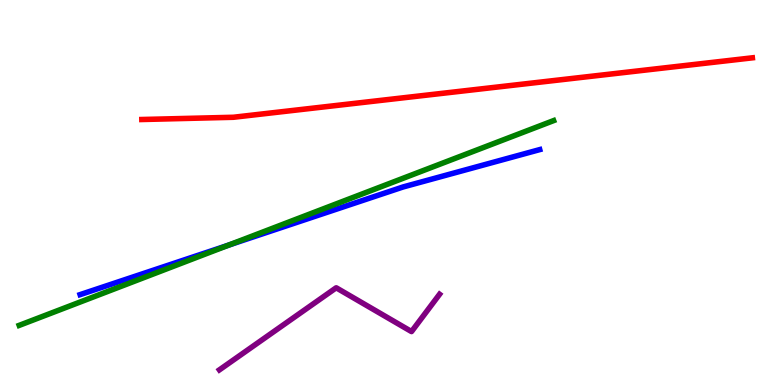[{'lines': ['blue', 'red'], 'intersections': []}, {'lines': ['green', 'red'], 'intersections': []}, {'lines': ['purple', 'red'], 'intersections': []}, {'lines': ['blue', 'green'], 'intersections': [{'x': 2.95, 'y': 3.64}]}, {'lines': ['blue', 'purple'], 'intersections': []}, {'lines': ['green', 'purple'], 'intersections': []}]